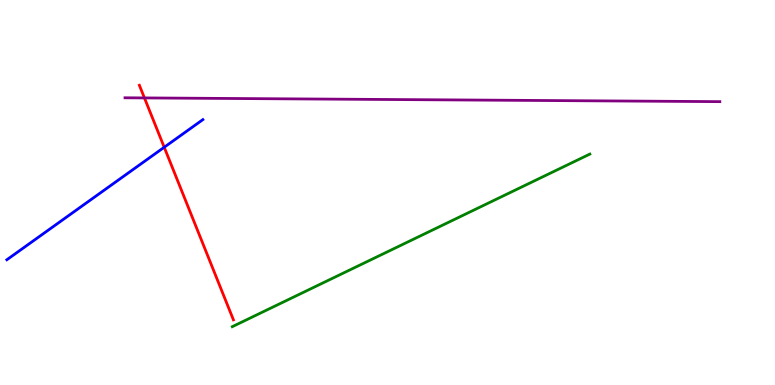[{'lines': ['blue', 'red'], 'intersections': [{'x': 2.12, 'y': 6.18}]}, {'lines': ['green', 'red'], 'intersections': []}, {'lines': ['purple', 'red'], 'intersections': [{'x': 1.86, 'y': 7.46}]}, {'lines': ['blue', 'green'], 'intersections': []}, {'lines': ['blue', 'purple'], 'intersections': []}, {'lines': ['green', 'purple'], 'intersections': []}]